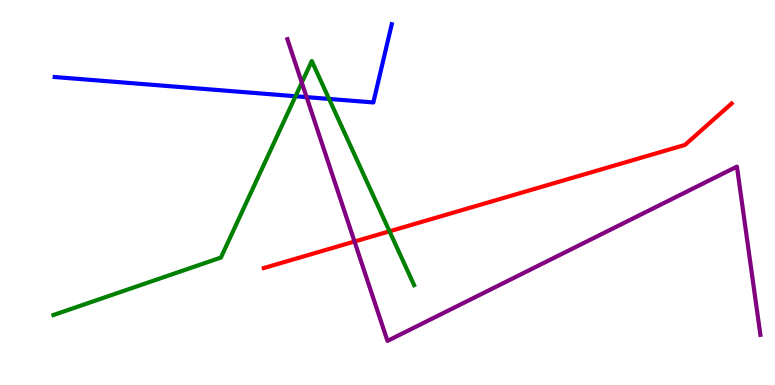[{'lines': ['blue', 'red'], 'intersections': []}, {'lines': ['green', 'red'], 'intersections': [{'x': 5.03, 'y': 3.99}]}, {'lines': ['purple', 'red'], 'intersections': [{'x': 4.57, 'y': 3.73}]}, {'lines': ['blue', 'green'], 'intersections': [{'x': 3.81, 'y': 7.5}, {'x': 4.25, 'y': 7.43}]}, {'lines': ['blue', 'purple'], 'intersections': [{'x': 3.96, 'y': 7.48}]}, {'lines': ['green', 'purple'], 'intersections': [{'x': 3.89, 'y': 7.85}]}]